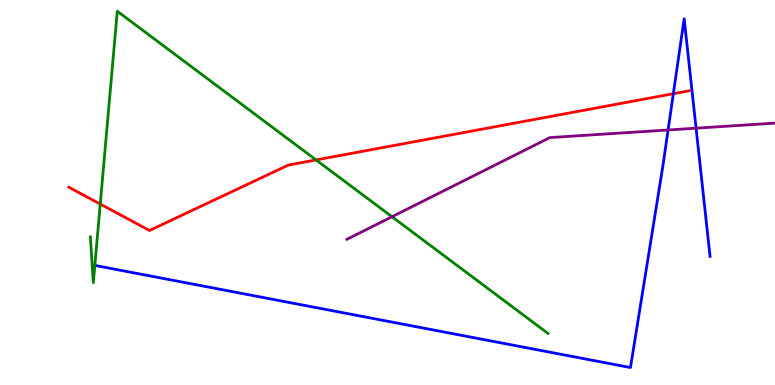[{'lines': ['blue', 'red'], 'intersections': [{'x': 8.69, 'y': 7.57}]}, {'lines': ['green', 'red'], 'intersections': [{'x': 1.29, 'y': 4.7}, {'x': 4.08, 'y': 5.85}]}, {'lines': ['purple', 'red'], 'intersections': []}, {'lines': ['blue', 'green'], 'intersections': [{'x': 1.22, 'y': 3.11}]}, {'lines': ['blue', 'purple'], 'intersections': [{'x': 8.62, 'y': 6.62}, {'x': 8.98, 'y': 6.67}]}, {'lines': ['green', 'purple'], 'intersections': [{'x': 5.06, 'y': 4.37}]}]